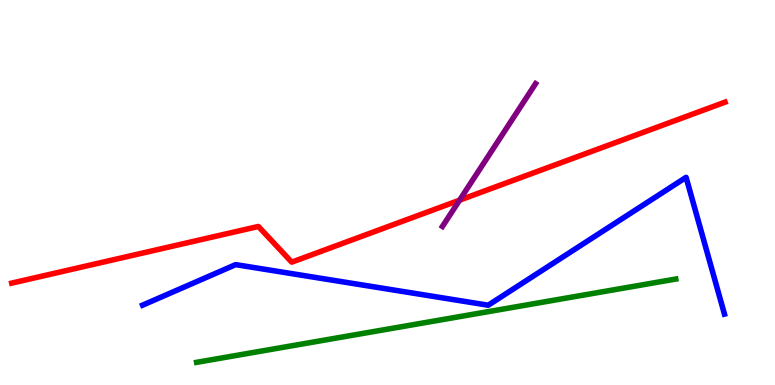[{'lines': ['blue', 'red'], 'intersections': []}, {'lines': ['green', 'red'], 'intersections': []}, {'lines': ['purple', 'red'], 'intersections': [{'x': 5.93, 'y': 4.8}]}, {'lines': ['blue', 'green'], 'intersections': []}, {'lines': ['blue', 'purple'], 'intersections': []}, {'lines': ['green', 'purple'], 'intersections': []}]